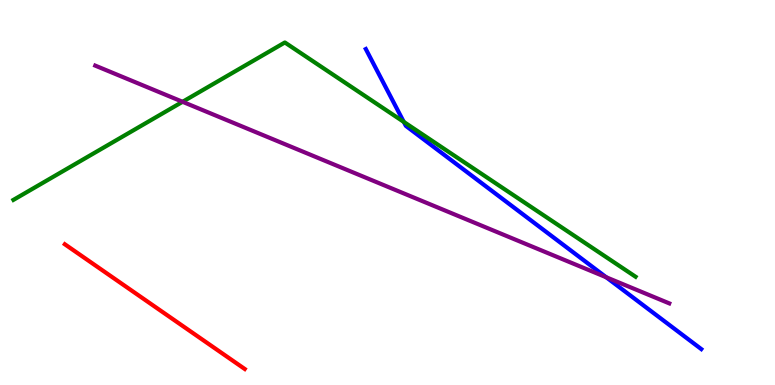[{'lines': ['blue', 'red'], 'intersections': []}, {'lines': ['green', 'red'], 'intersections': []}, {'lines': ['purple', 'red'], 'intersections': []}, {'lines': ['blue', 'green'], 'intersections': [{'x': 5.21, 'y': 6.83}]}, {'lines': ['blue', 'purple'], 'intersections': [{'x': 7.82, 'y': 2.8}]}, {'lines': ['green', 'purple'], 'intersections': [{'x': 2.36, 'y': 7.36}]}]